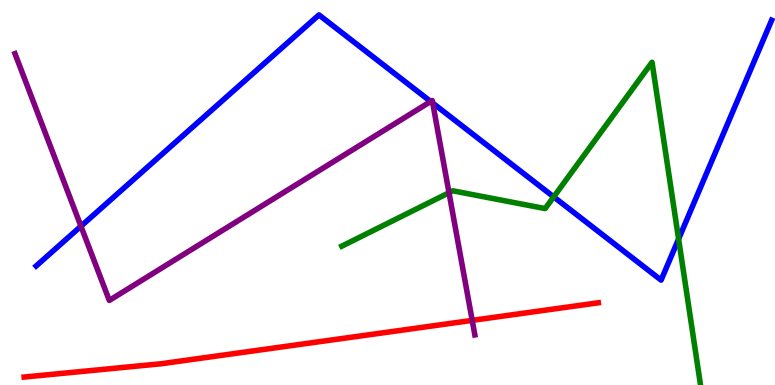[{'lines': ['blue', 'red'], 'intersections': []}, {'lines': ['green', 'red'], 'intersections': []}, {'lines': ['purple', 'red'], 'intersections': [{'x': 6.09, 'y': 1.68}]}, {'lines': ['blue', 'green'], 'intersections': [{'x': 7.14, 'y': 4.89}, {'x': 8.76, 'y': 3.79}]}, {'lines': ['blue', 'purple'], 'intersections': [{'x': 1.04, 'y': 4.12}, {'x': 5.56, 'y': 7.36}, {'x': 5.58, 'y': 7.32}]}, {'lines': ['green', 'purple'], 'intersections': [{'x': 5.79, 'y': 4.99}]}]